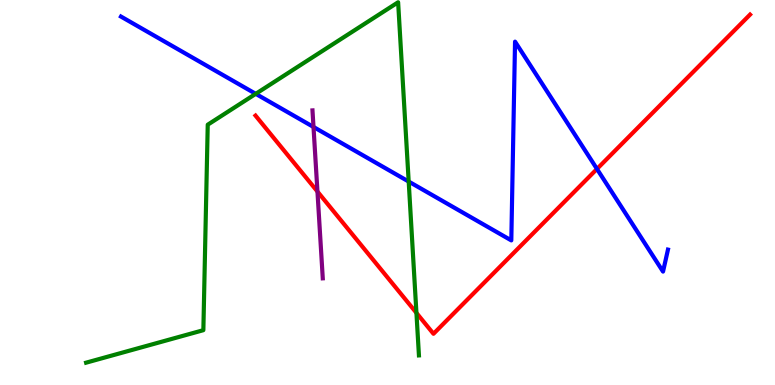[{'lines': ['blue', 'red'], 'intersections': [{'x': 7.7, 'y': 5.61}]}, {'lines': ['green', 'red'], 'intersections': [{'x': 5.37, 'y': 1.87}]}, {'lines': ['purple', 'red'], 'intersections': [{'x': 4.1, 'y': 5.02}]}, {'lines': ['blue', 'green'], 'intersections': [{'x': 3.3, 'y': 7.56}, {'x': 5.27, 'y': 5.28}]}, {'lines': ['blue', 'purple'], 'intersections': [{'x': 4.05, 'y': 6.7}]}, {'lines': ['green', 'purple'], 'intersections': []}]